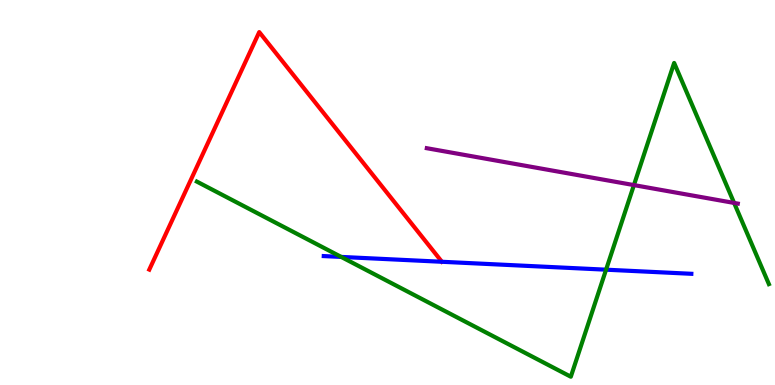[{'lines': ['blue', 'red'], 'intersections': []}, {'lines': ['green', 'red'], 'intersections': []}, {'lines': ['purple', 'red'], 'intersections': []}, {'lines': ['blue', 'green'], 'intersections': [{'x': 4.4, 'y': 3.33}, {'x': 7.82, 'y': 3.0}]}, {'lines': ['blue', 'purple'], 'intersections': []}, {'lines': ['green', 'purple'], 'intersections': [{'x': 8.18, 'y': 5.19}, {'x': 9.47, 'y': 4.73}]}]